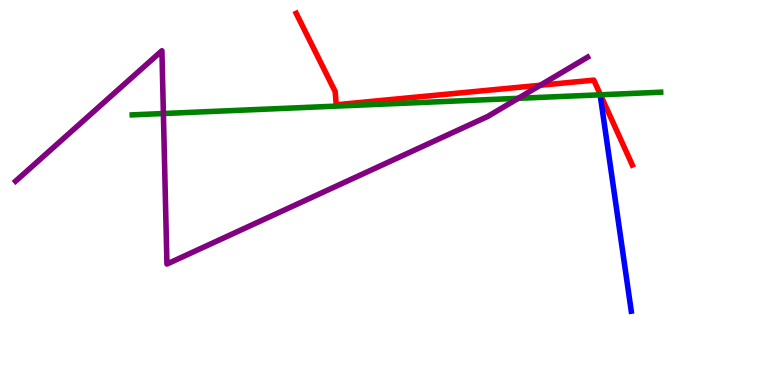[{'lines': ['blue', 'red'], 'intersections': []}, {'lines': ['green', 'red'], 'intersections': [{'x': 7.75, 'y': 7.54}]}, {'lines': ['purple', 'red'], 'intersections': [{'x': 6.97, 'y': 7.79}]}, {'lines': ['blue', 'green'], 'intersections': []}, {'lines': ['blue', 'purple'], 'intersections': []}, {'lines': ['green', 'purple'], 'intersections': [{'x': 2.11, 'y': 7.05}, {'x': 6.69, 'y': 7.45}]}]